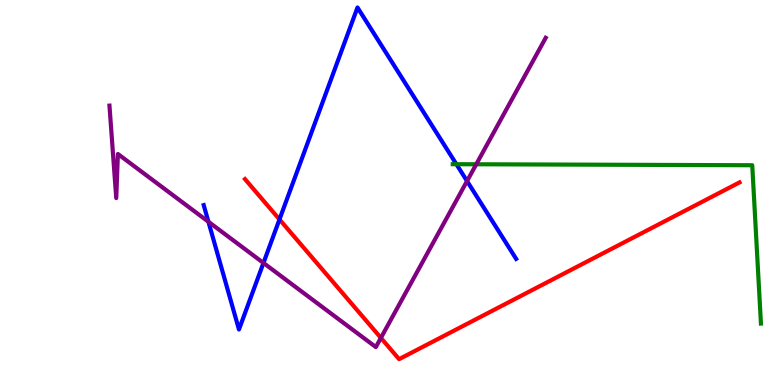[{'lines': ['blue', 'red'], 'intersections': [{'x': 3.61, 'y': 4.3}]}, {'lines': ['green', 'red'], 'intersections': []}, {'lines': ['purple', 'red'], 'intersections': [{'x': 4.91, 'y': 1.22}]}, {'lines': ['blue', 'green'], 'intersections': [{'x': 5.89, 'y': 5.73}]}, {'lines': ['blue', 'purple'], 'intersections': [{'x': 2.69, 'y': 4.24}, {'x': 3.4, 'y': 3.17}, {'x': 6.03, 'y': 5.3}]}, {'lines': ['green', 'purple'], 'intersections': [{'x': 6.15, 'y': 5.73}]}]